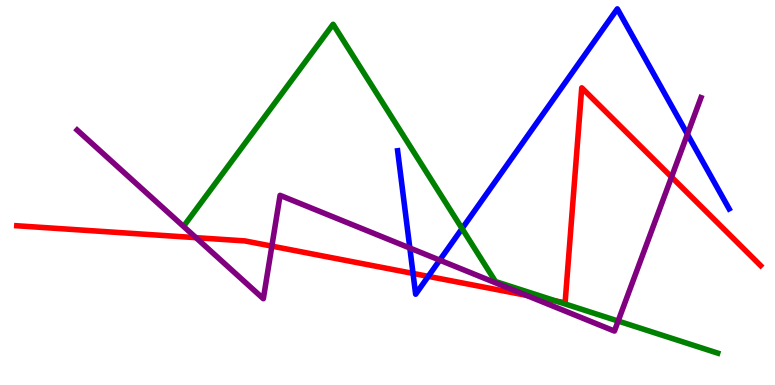[{'lines': ['blue', 'red'], 'intersections': [{'x': 5.33, 'y': 2.9}, {'x': 5.53, 'y': 2.82}]}, {'lines': ['green', 'red'], 'intersections': [{'x': 7.18, 'y': 2.18}]}, {'lines': ['purple', 'red'], 'intersections': [{'x': 2.53, 'y': 3.83}, {'x': 3.51, 'y': 3.61}, {'x': 6.79, 'y': 2.33}, {'x': 8.67, 'y': 5.4}]}, {'lines': ['blue', 'green'], 'intersections': [{'x': 5.96, 'y': 4.06}]}, {'lines': ['blue', 'purple'], 'intersections': [{'x': 5.29, 'y': 3.56}, {'x': 5.67, 'y': 3.24}, {'x': 8.87, 'y': 6.51}]}, {'lines': ['green', 'purple'], 'intersections': [{'x': 7.98, 'y': 1.66}]}]